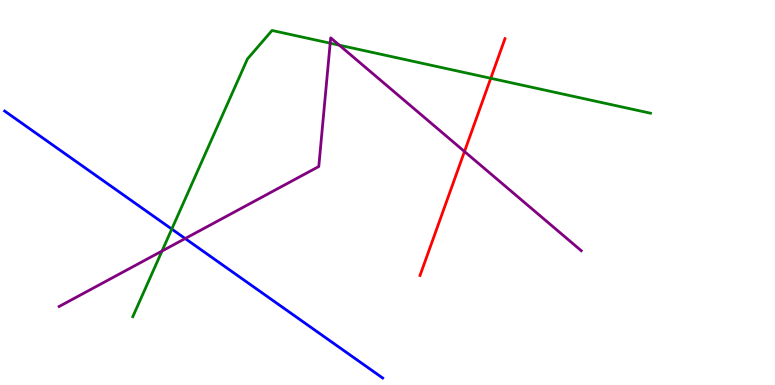[{'lines': ['blue', 'red'], 'intersections': []}, {'lines': ['green', 'red'], 'intersections': [{'x': 6.33, 'y': 7.97}]}, {'lines': ['purple', 'red'], 'intersections': [{'x': 5.99, 'y': 6.06}]}, {'lines': ['blue', 'green'], 'intersections': [{'x': 2.22, 'y': 4.05}]}, {'lines': ['blue', 'purple'], 'intersections': [{'x': 2.39, 'y': 3.8}]}, {'lines': ['green', 'purple'], 'intersections': [{'x': 2.09, 'y': 3.48}, {'x': 4.26, 'y': 8.88}, {'x': 4.38, 'y': 8.83}]}]